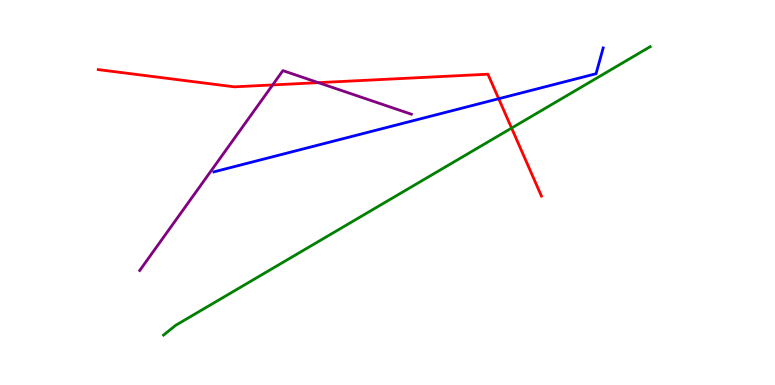[{'lines': ['blue', 'red'], 'intersections': [{'x': 6.43, 'y': 7.44}]}, {'lines': ['green', 'red'], 'intersections': [{'x': 6.6, 'y': 6.67}]}, {'lines': ['purple', 'red'], 'intersections': [{'x': 3.52, 'y': 7.79}, {'x': 4.11, 'y': 7.85}]}, {'lines': ['blue', 'green'], 'intersections': []}, {'lines': ['blue', 'purple'], 'intersections': []}, {'lines': ['green', 'purple'], 'intersections': []}]